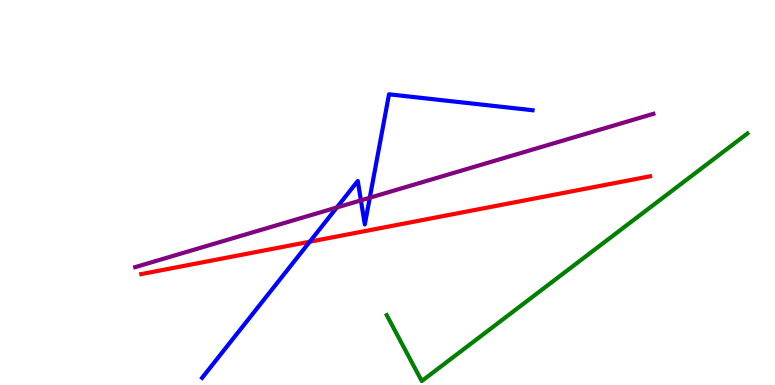[{'lines': ['blue', 'red'], 'intersections': [{'x': 4.0, 'y': 3.72}]}, {'lines': ['green', 'red'], 'intersections': []}, {'lines': ['purple', 'red'], 'intersections': []}, {'lines': ['blue', 'green'], 'intersections': []}, {'lines': ['blue', 'purple'], 'intersections': [{'x': 4.35, 'y': 4.61}, {'x': 4.66, 'y': 4.8}, {'x': 4.77, 'y': 4.86}]}, {'lines': ['green', 'purple'], 'intersections': []}]